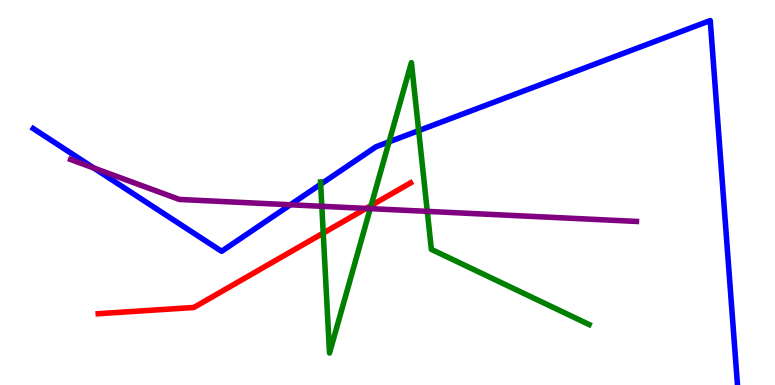[{'lines': ['blue', 'red'], 'intersections': []}, {'lines': ['green', 'red'], 'intersections': [{'x': 4.17, 'y': 3.95}, {'x': 4.79, 'y': 4.66}]}, {'lines': ['purple', 'red'], 'intersections': [{'x': 4.72, 'y': 4.59}]}, {'lines': ['blue', 'green'], 'intersections': [{'x': 4.14, 'y': 5.21}, {'x': 5.02, 'y': 6.32}, {'x': 5.4, 'y': 6.61}]}, {'lines': ['blue', 'purple'], 'intersections': [{'x': 1.21, 'y': 5.64}, {'x': 3.75, 'y': 4.68}]}, {'lines': ['green', 'purple'], 'intersections': [{'x': 4.15, 'y': 4.64}, {'x': 4.78, 'y': 4.58}, {'x': 5.51, 'y': 4.51}]}]